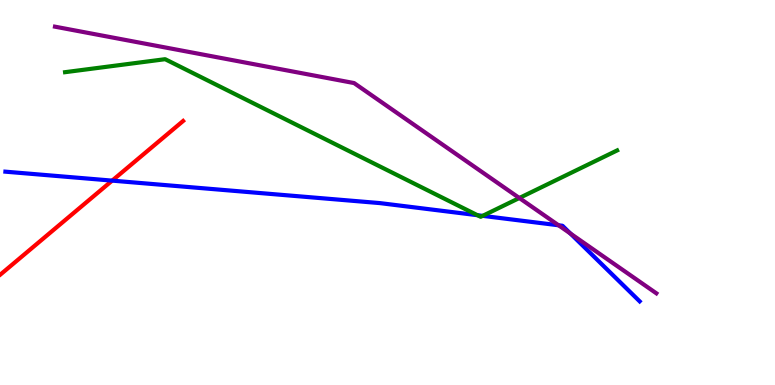[{'lines': ['blue', 'red'], 'intersections': [{'x': 1.45, 'y': 5.31}]}, {'lines': ['green', 'red'], 'intersections': []}, {'lines': ['purple', 'red'], 'intersections': []}, {'lines': ['blue', 'green'], 'intersections': [{'x': 6.16, 'y': 4.41}, {'x': 6.23, 'y': 4.39}]}, {'lines': ['blue', 'purple'], 'intersections': [{'x': 7.21, 'y': 4.15}, {'x': 7.36, 'y': 3.93}]}, {'lines': ['green', 'purple'], 'intersections': [{'x': 6.7, 'y': 4.86}]}]